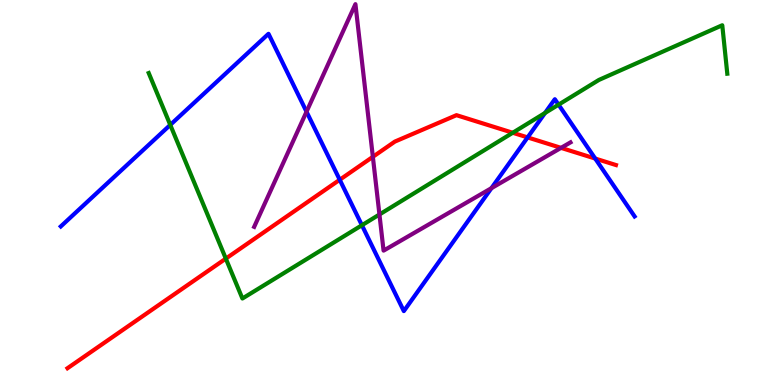[{'lines': ['blue', 'red'], 'intersections': [{'x': 4.38, 'y': 5.33}, {'x': 6.81, 'y': 6.43}, {'x': 7.68, 'y': 5.88}]}, {'lines': ['green', 'red'], 'intersections': [{'x': 2.91, 'y': 3.28}, {'x': 6.62, 'y': 6.55}]}, {'lines': ['purple', 'red'], 'intersections': [{'x': 4.81, 'y': 5.93}, {'x': 7.24, 'y': 6.16}]}, {'lines': ['blue', 'green'], 'intersections': [{'x': 2.2, 'y': 6.76}, {'x': 4.67, 'y': 4.15}, {'x': 7.03, 'y': 7.07}, {'x': 7.21, 'y': 7.28}]}, {'lines': ['blue', 'purple'], 'intersections': [{'x': 3.96, 'y': 7.1}, {'x': 6.34, 'y': 5.11}]}, {'lines': ['green', 'purple'], 'intersections': [{'x': 4.9, 'y': 4.43}]}]